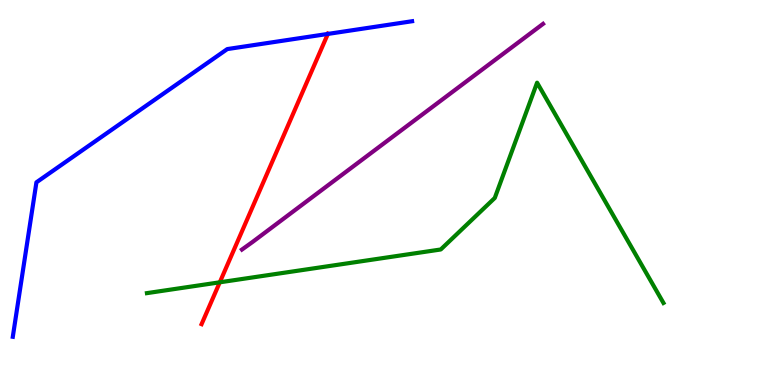[{'lines': ['blue', 'red'], 'intersections': [{'x': 4.23, 'y': 9.12}]}, {'lines': ['green', 'red'], 'intersections': [{'x': 2.84, 'y': 2.67}]}, {'lines': ['purple', 'red'], 'intersections': []}, {'lines': ['blue', 'green'], 'intersections': []}, {'lines': ['blue', 'purple'], 'intersections': []}, {'lines': ['green', 'purple'], 'intersections': []}]